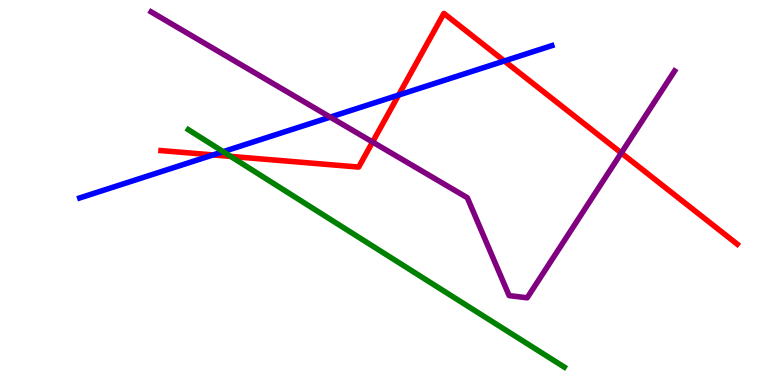[{'lines': ['blue', 'red'], 'intersections': [{'x': 2.75, 'y': 5.98}, {'x': 5.14, 'y': 7.53}, {'x': 6.51, 'y': 8.42}]}, {'lines': ['green', 'red'], 'intersections': [{'x': 2.98, 'y': 5.94}]}, {'lines': ['purple', 'red'], 'intersections': [{'x': 4.81, 'y': 6.31}, {'x': 8.02, 'y': 6.03}]}, {'lines': ['blue', 'green'], 'intersections': [{'x': 2.88, 'y': 6.06}]}, {'lines': ['blue', 'purple'], 'intersections': [{'x': 4.26, 'y': 6.96}]}, {'lines': ['green', 'purple'], 'intersections': []}]